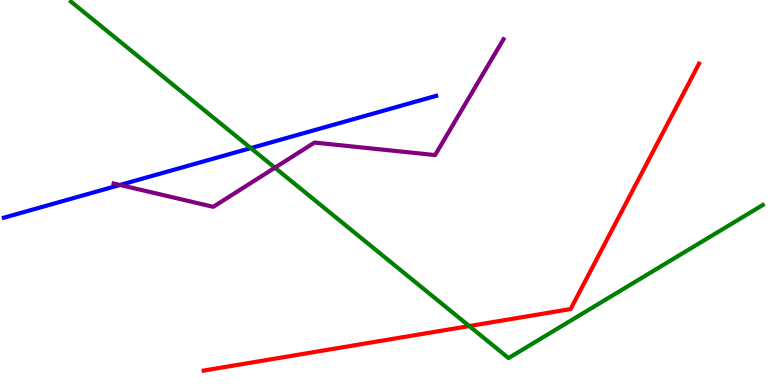[{'lines': ['blue', 'red'], 'intersections': []}, {'lines': ['green', 'red'], 'intersections': [{'x': 6.06, 'y': 1.53}]}, {'lines': ['purple', 'red'], 'intersections': []}, {'lines': ['blue', 'green'], 'intersections': [{'x': 3.24, 'y': 6.15}]}, {'lines': ['blue', 'purple'], 'intersections': [{'x': 1.55, 'y': 5.2}]}, {'lines': ['green', 'purple'], 'intersections': [{'x': 3.55, 'y': 5.64}]}]